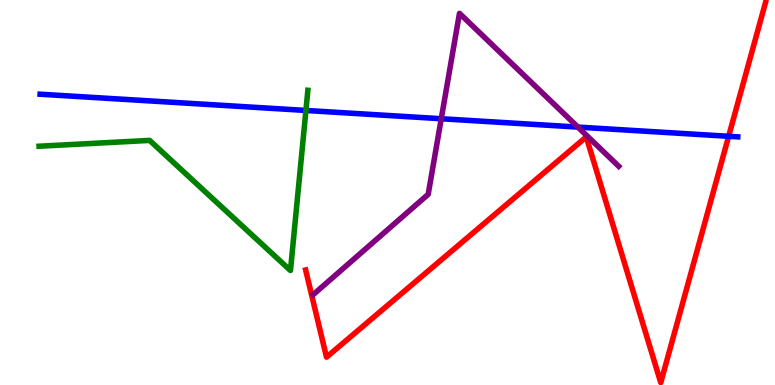[{'lines': ['blue', 'red'], 'intersections': [{'x': 9.4, 'y': 6.46}]}, {'lines': ['green', 'red'], 'intersections': []}, {'lines': ['purple', 'red'], 'intersections': []}, {'lines': ['blue', 'green'], 'intersections': [{'x': 3.95, 'y': 7.13}]}, {'lines': ['blue', 'purple'], 'intersections': [{'x': 5.69, 'y': 6.92}, {'x': 7.46, 'y': 6.7}]}, {'lines': ['green', 'purple'], 'intersections': []}]